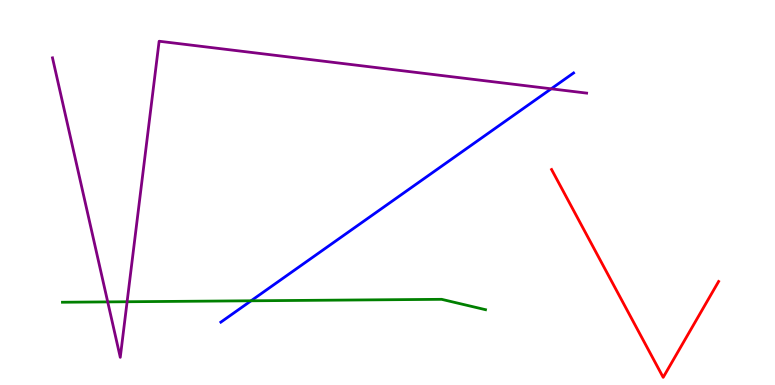[{'lines': ['blue', 'red'], 'intersections': []}, {'lines': ['green', 'red'], 'intersections': []}, {'lines': ['purple', 'red'], 'intersections': []}, {'lines': ['blue', 'green'], 'intersections': [{'x': 3.24, 'y': 2.19}]}, {'lines': ['blue', 'purple'], 'intersections': [{'x': 7.11, 'y': 7.69}]}, {'lines': ['green', 'purple'], 'intersections': [{'x': 1.39, 'y': 2.16}, {'x': 1.64, 'y': 2.16}]}]